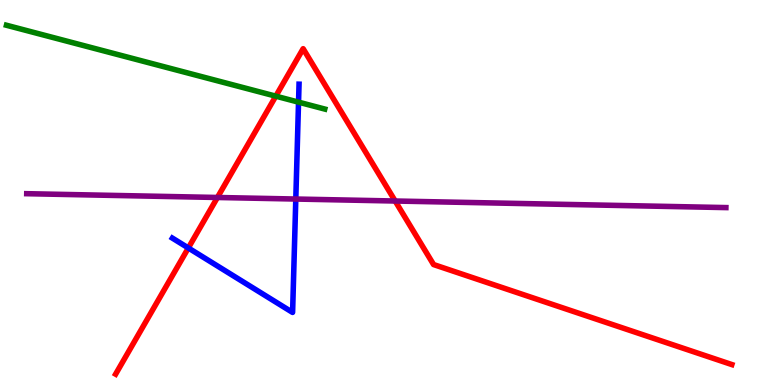[{'lines': ['blue', 'red'], 'intersections': [{'x': 2.43, 'y': 3.56}]}, {'lines': ['green', 'red'], 'intersections': [{'x': 3.56, 'y': 7.5}]}, {'lines': ['purple', 'red'], 'intersections': [{'x': 2.81, 'y': 4.87}, {'x': 5.1, 'y': 4.78}]}, {'lines': ['blue', 'green'], 'intersections': [{'x': 3.85, 'y': 7.35}]}, {'lines': ['blue', 'purple'], 'intersections': [{'x': 3.82, 'y': 4.83}]}, {'lines': ['green', 'purple'], 'intersections': []}]